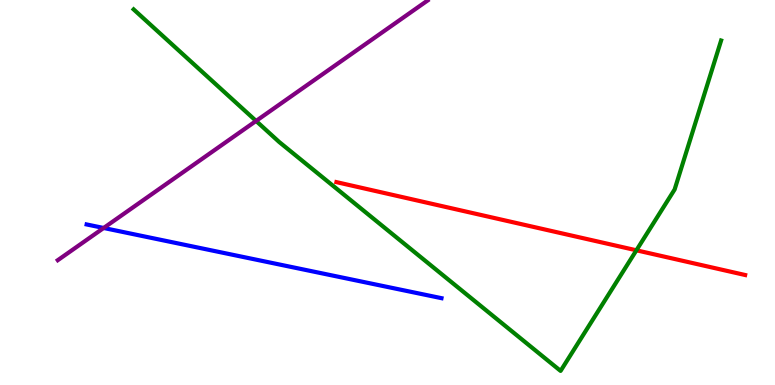[{'lines': ['blue', 'red'], 'intersections': []}, {'lines': ['green', 'red'], 'intersections': [{'x': 8.21, 'y': 3.5}]}, {'lines': ['purple', 'red'], 'intersections': []}, {'lines': ['blue', 'green'], 'intersections': []}, {'lines': ['blue', 'purple'], 'intersections': [{'x': 1.34, 'y': 4.08}]}, {'lines': ['green', 'purple'], 'intersections': [{'x': 3.3, 'y': 6.86}]}]